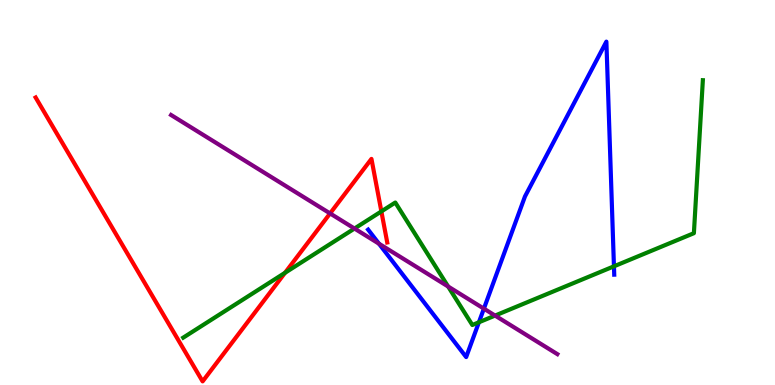[{'lines': ['blue', 'red'], 'intersections': []}, {'lines': ['green', 'red'], 'intersections': [{'x': 3.68, 'y': 2.91}, {'x': 4.92, 'y': 4.51}]}, {'lines': ['purple', 'red'], 'intersections': [{'x': 4.26, 'y': 4.46}]}, {'lines': ['blue', 'green'], 'intersections': [{'x': 6.18, 'y': 1.63}, {'x': 7.92, 'y': 3.08}]}, {'lines': ['blue', 'purple'], 'intersections': [{'x': 4.89, 'y': 3.67}, {'x': 6.24, 'y': 1.98}]}, {'lines': ['green', 'purple'], 'intersections': [{'x': 4.57, 'y': 4.06}, {'x': 5.78, 'y': 2.56}, {'x': 6.39, 'y': 1.8}]}]